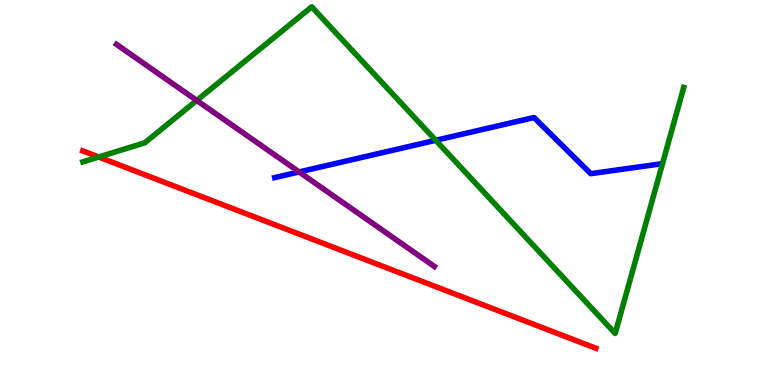[{'lines': ['blue', 'red'], 'intersections': []}, {'lines': ['green', 'red'], 'intersections': [{'x': 1.27, 'y': 5.92}]}, {'lines': ['purple', 'red'], 'intersections': []}, {'lines': ['blue', 'green'], 'intersections': [{'x': 5.62, 'y': 6.36}]}, {'lines': ['blue', 'purple'], 'intersections': [{'x': 3.86, 'y': 5.53}]}, {'lines': ['green', 'purple'], 'intersections': [{'x': 2.54, 'y': 7.39}]}]